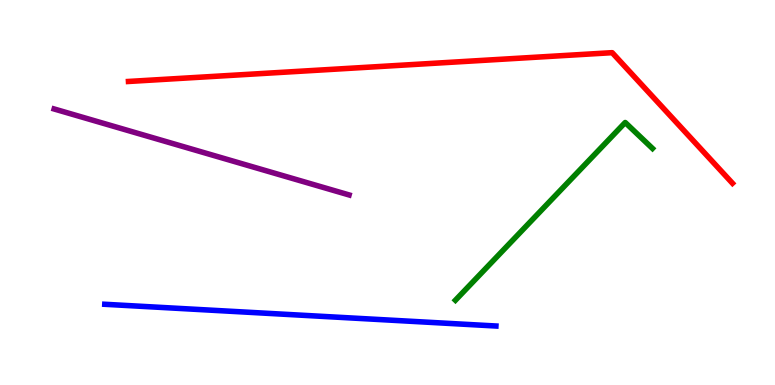[{'lines': ['blue', 'red'], 'intersections': []}, {'lines': ['green', 'red'], 'intersections': []}, {'lines': ['purple', 'red'], 'intersections': []}, {'lines': ['blue', 'green'], 'intersections': []}, {'lines': ['blue', 'purple'], 'intersections': []}, {'lines': ['green', 'purple'], 'intersections': []}]